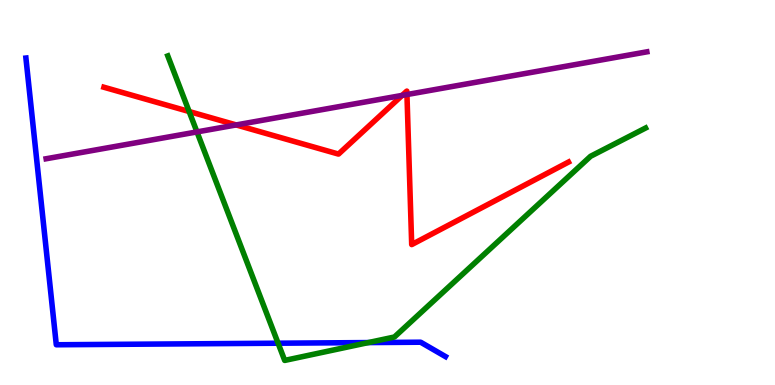[{'lines': ['blue', 'red'], 'intersections': []}, {'lines': ['green', 'red'], 'intersections': [{'x': 2.44, 'y': 7.1}]}, {'lines': ['purple', 'red'], 'intersections': [{'x': 3.05, 'y': 6.75}, {'x': 5.19, 'y': 7.52}, {'x': 5.25, 'y': 7.54}]}, {'lines': ['blue', 'green'], 'intersections': [{'x': 3.59, 'y': 1.09}, {'x': 4.75, 'y': 1.1}]}, {'lines': ['blue', 'purple'], 'intersections': []}, {'lines': ['green', 'purple'], 'intersections': [{'x': 2.54, 'y': 6.57}]}]